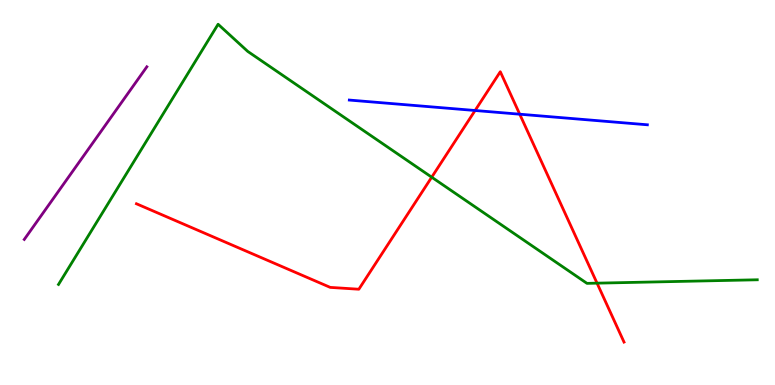[{'lines': ['blue', 'red'], 'intersections': [{'x': 6.13, 'y': 7.13}, {'x': 6.71, 'y': 7.03}]}, {'lines': ['green', 'red'], 'intersections': [{'x': 5.57, 'y': 5.4}, {'x': 7.7, 'y': 2.65}]}, {'lines': ['purple', 'red'], 'intersections': []}, {'lines': ['blue', 'green'], 'intersections': []}, {'lines': ['blue', 'purple'], 'intersections': []}, {'lines': ['green', 'purple'], 'intersections': []}]